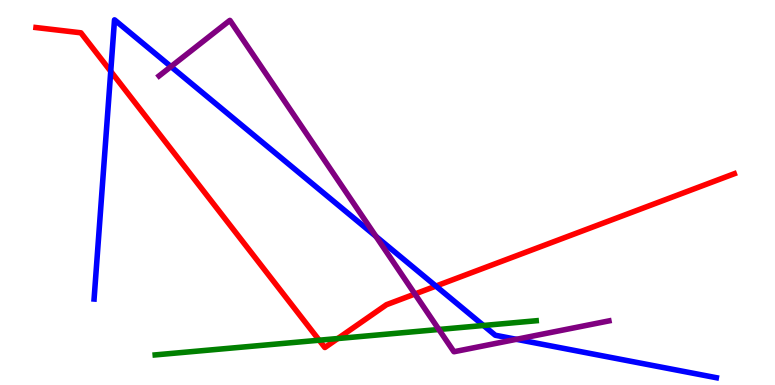[{'lines': ['blue', 'red'], 'intersections': [{'x': 1.43, 'y': 8.15}, {'x': 5.62, 'y': 2.57}]}, {'lines': ['green', 'red'], 'intersections': [{'x': 4.12, 'y': 1.16}, {'x': 4.36, 'y': 1.21}]}, {'lines': ['purple', 'red'], 'intersections': [{'x': 5.35, 'y': 2.36}]}, {'lines': ['blue', 'green'], 'intersections': [{'x': 6.24, 'y': 1.55}]}, {'lines': ['blue', 'purple'], 'intersections': [{'x': 2.21, 'y': 8.27}, {'x': 4.85, 'y': 3.86}, {'x': 6.66, 'y': 1.19}]}, {'lines': ['green', 'purple'], 'intersections': [{'x': 5.66, 'y': 1.44}]}]